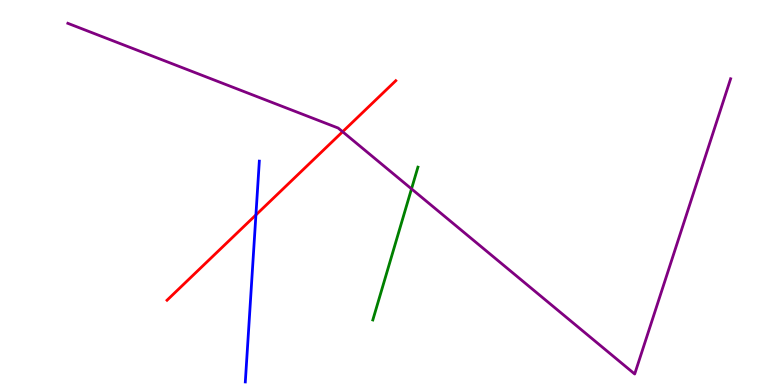[{'lines': ['blue', 'red'], 'intersections': [{'x': 3.3, 'y': 4.42}]}, {'lines': ['green', 'red'], 'intersections': []}, {'lines': ['purple', 'red'], 'intersections': [{'x': 4.42, 'y': 6.58}]}, {'lines': ['blue', 'green'], 'intersections': []}, {'lines': ['blue', 'purple'], 'intersections': []}, {'lines': ['green', 'purple'], 'intersections': [{'x': 5.31, 'y': 5.09}]}]